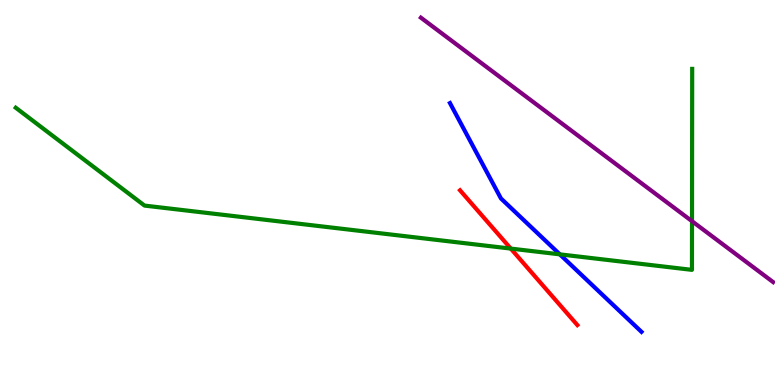[{'lines': ['blue', 'red'], 'intersections': []}, {'lines': ['green', 'red'], 'intersections': [{'x': 6.59, 'y': 3.54}]}, {'lines': ['purple', 'red'], 'intersections': []}, {'lines': ['blue', 'green'], 'intersections': [{'x': 7.22, 'y': 3.39}]}, {'lines': ['blue', 'purple'], 'intersections': []}, {'lines': ['green', 'purple'], 'intersections': [{'x': 8.93, 'y': 4.25}]}]